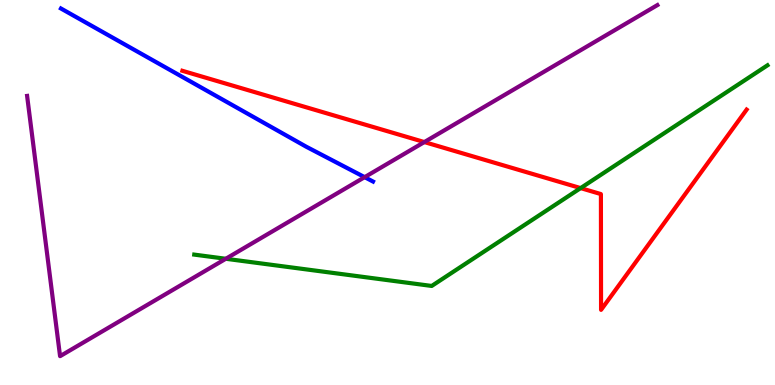[{'lines': ['blue', 'red'], 'intersections': []}, {'lines': ['green', 'red'], 'intersections': [{'x': 7.49, 'y': 5.11}]}, {'lines': ['purple', 'red'], 'intersections': [{'x': 5.48, 'y': 6.31}]}, {'lines': ['blue', 'green'], 'intersections': []}, {'lines': ['blue', 'purple'], 'intersections': [{'x': 4.71, 'y': 5.4}]}, {'lines': ['green', 'purple'], 'intersections': [{'x': 2.91, 'y': 3.28}]}]